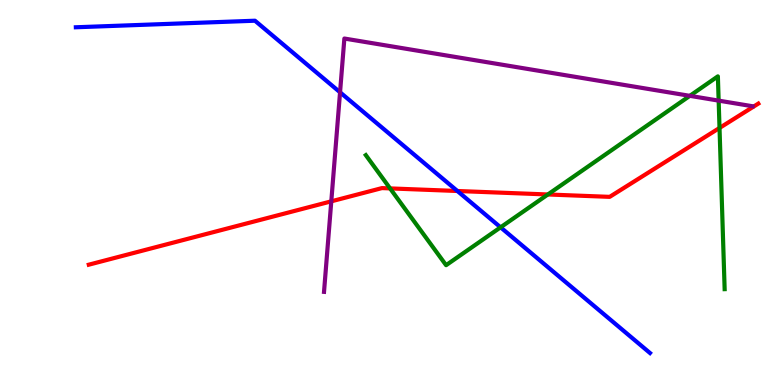[{'lines': ['blue', 'red'], 'intersections': [{'x': 5.9, 'y': 5.04}]}, {'lines': ['green', 'red'], 'intersections': [{'x': 5.03, 'y': 5.11}, {'x': 7.07, 'y': 4.95}, {'x': 9.28, 'y': 6.68}]}, {'lines': ['purple', 'red'], 'intersections': [{'x': 4.27, 'y': 4.77}]}, {'lines': ['blue', 'green'], 'intersections': [{'x': 6.46, 'y': 4.1}]}, {'lines': ['blue', 'purple'], 'intersections': [{'x': 4.39, 'y': 7.6}]}, {'lines': ['green', 'purple'], 'intersections': [{'x': 8.9, 'y': 7.51}, {'x': 9.27, 'y': 7.39}]}]